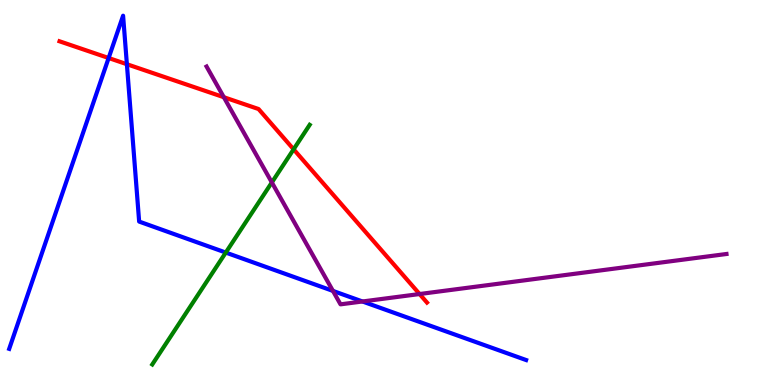[{'lines': ['blue', 'red'], 'intersections': [{'x': 1.4, 'y': 8.49}, {'x': 1.64, 'y': 8.33}]}, {'lines': ['green', 'red'], 'intersections': [{'x': 3.79, 'y': 6.12}]}, {'lines': ['purple', 'red'], 'intersections': [{'x': 2.89, 'y': 7.47}, {'x': 5.41, 'y': 2.36}]}, {'lines': ['blue', 'green'], 'intersections': [{'x': 2.91, 'y': 3.44}]}, {'lines': ['blue', 'purple'], 'intersections': [{'x': 4.3, 'y': 2.44}, {'x': 4.68, 'y': 2.17}]}, {'lines': ['green', 'purple'], 'intersections': [{'x': 3.51, 'y': 5.26}]}]